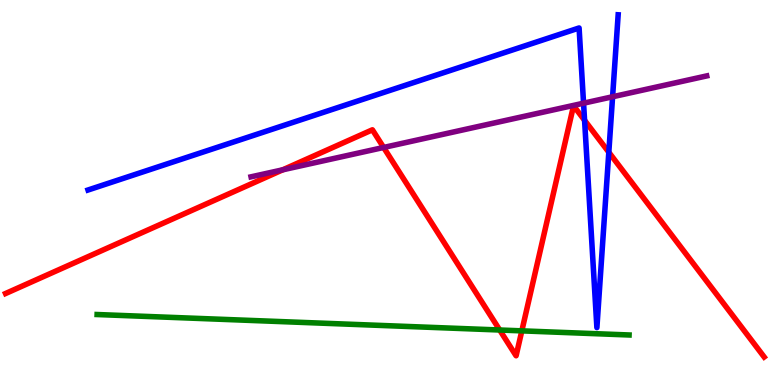[{'lines': ['blue', 'red'], 'intersections': [{'x': 7.54, 'y': 6.88}, {'x': 7.86, 'y': 6.05}]}, {'lines': ['green', 'red'], 'intersections': [{'x': 6.45, 'y': 1.43}, {'x': 6.73, 'y': 1.41}]}, {'lines': ['purple', 'red'], 'intersections': [{'x': 3.65, 'y': 5.59}, {'x': 4.95, 'y': 6.17}]}, {'lines': ['blue', 'green'], 'intersections': []}, {'lines': ['blue', 'purple'], 'intersections': [{'x': 7.53, 'y': 7.32}, {'x': 7.9, 'y': 7.49}]}, {'lines': ['green', 'purple'], 'intersections': []}]